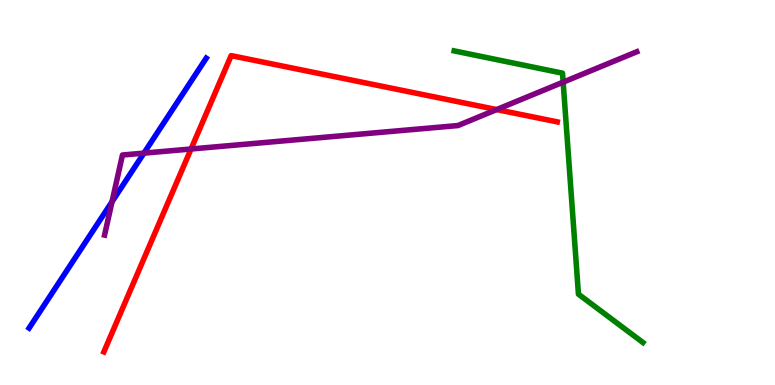[{'lines': ['blue', 'red'], 'intersections': []}, {'lines': ['green', 'red'], 'intersections': []}, {'lines': ['purple', 'red'], 'intersections': [{'x': 2.47, 'y': 6.13}, {'x': 6.41, 'y': 7.15}]}, {'lines': ['blue', 'green'], 'intersections': []}, {'lines': ['blue', 'purple'], 'intersections': [{'x': 1.45, 'y': 4.76}, {'x': 1.86, 'y': 6.02}]}, {'lines': ['green', 'purple'], 'intersections': [{'x': 7.27, 'y': 7.87}]}]